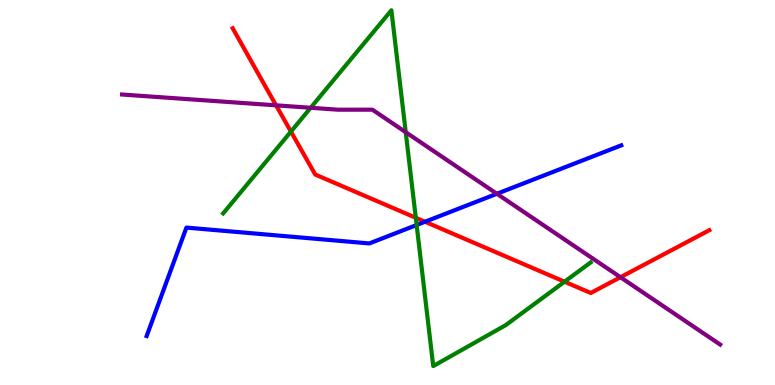[{'lines': ['blue', 'red'], 'intersections': [{'x': 5.48, 'y': 4.24}]}, {'lines': ['green', 'red'], 'intersections': [{'x': 3.75, 'y': 6.58}, {'x': 5.37, 'y': 4.34}, {'x': 7.28, 'y': 2.68}]}, {'lines': ['purple', 'red'], 'intersections': [{'x': 3.56, 'y': 7.26}, {'x': 8.01, 'y': 2.8}]}, {'lines': ['blue', 'green'], 'intersections': [{'x': 5.38, 'y': 4.16}]}, {'lines': ['blue', 'purple'], 'intersections': [{'x': 6.41, 'y': 4.97}]}, {'lines': ['green', 'purple'], 'intersections': [{'x': 4.01, 'y': 7.2}, {'x': 5.24, 'y': 6.57}]}]